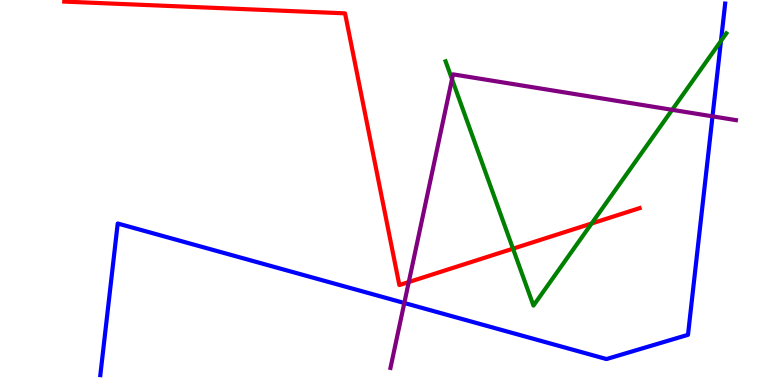[{'lines': ['blue', 'red'], 'intersections': []}, {'lines': ['green', 'red'], 'intersections': [{'x': 6.62, 'y': 3.54}, {'x': 7.63, 'y': 4.19}]}, {'lines': ['purple', 'red'], 'intersections': [{'x': 5.27, 'y': 2.67}]}, {'lines': ['blue', 'green'], 'intersections': [{'x': 9.3, 'y': 8.94}]}, {'lines': ['blue', 'purple'], 'intersections': [{'x': 5.22, 'y': 2.13}, {'x': 9.19, 'y': 6.98}]}, {'lines': ['green', 'purple'], 'intersections': [{'x': 5.83, 'y': 7.94}, {'x': 8.67, 'y': 7.15}]}]